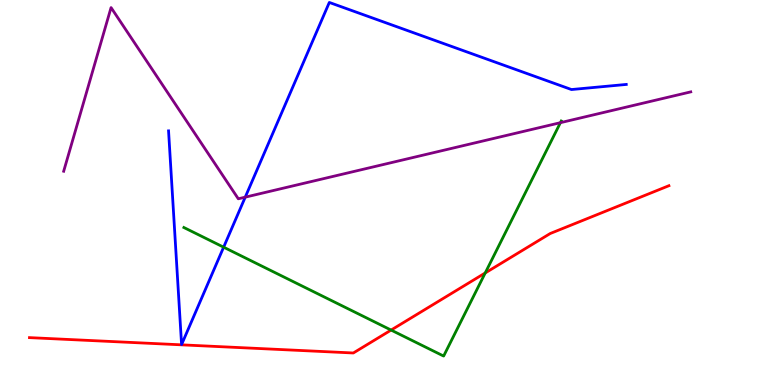[{'lines': ['blue', 'red'], 'intersections': []}, {'lines': ['green', 'red'], 'intersections': [{'x': 5.05, 'y': 1.43}, {'x': 6.26, 'y': 2.91}]}, {'lines': ['purple', 'red'], 'intersections': []}, {'lines': ['blue', 'green'], 'intersections': [{'x': 2.89, 'y': 3.58}]}, {'lines': ['blue', 'purple'], 'intersections': [{'x': 3.16, 'y': 4.88}]}, {'lines': ['green', 'purple'], 'intersections': [{'x': 7.23, 'y': 6.81}]}]